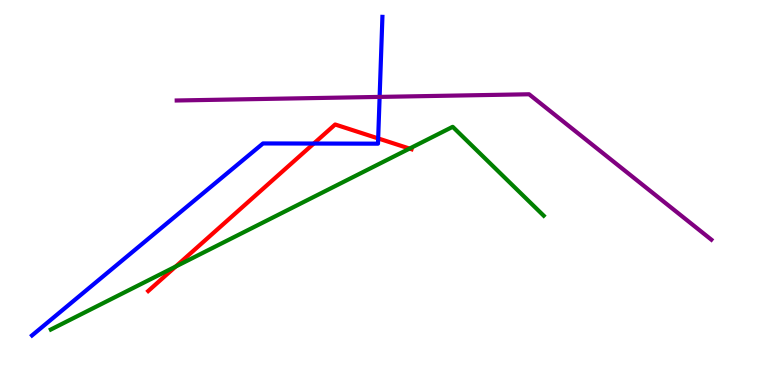[{'lines': ['blue', 'red'], 'intersections': [{'x': 4.05, 'y': 6.27}, {'x': 4.88, 'y': 6.4}]}, {'lines': ['green', 'red'], 'intersections': [{'x': 2.27, 'y': 3.08}, {'x': 5.28, 'y': 6.14}]}, {'lines': ['purple', 'red'], 'intersections': []}, {'lines': ['blue', 'green'], 'intersections': []}, {'lines': ['blue', 'purple'], 'intersections': [{'x': 4.9, 'y': 7.48}]}, {'lines': ['green', 'purple'], 'intersections': []}]